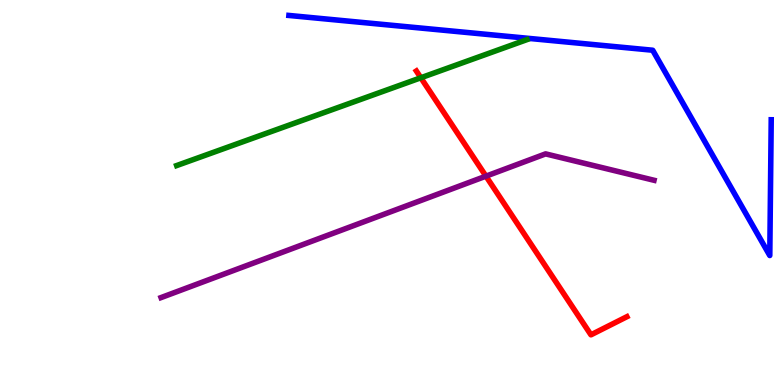[{'lines': ['blue', 'red'], 'intersections': []}, {'lines': ['green', 'red'], 'intersections': [{'x': 5.43, 'y': 7.98}]}, {'lines': ['purple', 'red'], 'intersections': [{'x': 6.27, 'y': 5.42}]}, {'lines': ['blue', 'green'], 'intersections': []}, {'lines': ['blue', 'purple'], 'intersections': []}, {'lines': ['green', 'purple'], 'intersections': []}]